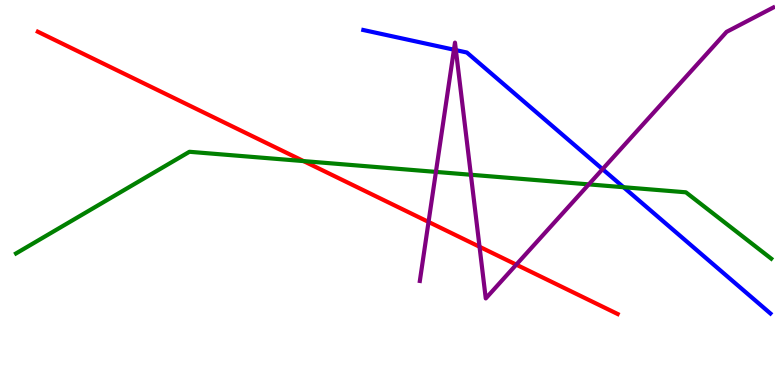[{'lines': ['blue', 'red'], 'intersections': []}, {'lines': ['green', 'red'], 'intersections': [{'x': 3.92, 'y': 5.82}]}, {'lines': ['purple', 'red'], 'intersections': [{'x': 5.53, 'y': 4.24}, {'x': 6.19, 'y': 3.59}, {'x': 6.66, 'y': 3.13}]}, {'lines': ['blue', 'green'], 'intersections': [{'x': 8.05, 'y': 5.14}]}, {'lines': ['blue', 'purple'], 'intersections': [{'x': 5.86, 'y': 8.71}, {'x': 5.88, 'y': 8.7}, {'x': 7.77, 'y': 5.61}]}, {'lines': ['green', 'purple'], 'intersections': [{'x': 5.62, 'y': 5.54}, {'x': 6.08, 'y': 5.46}, {'x': 7.6, 'y': 5.21}]}]